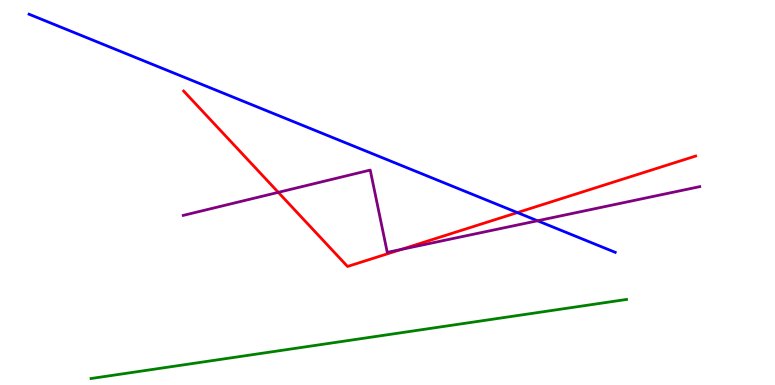[{'lines': ['blue', 'red'], 'intersections': [{'x': 6.68, 'y': 4.48}]}, {'lines': ['green', 'red'], 'intersections': []}, {'lines': ['purple', 'red'], 'intersections': [{'x': 3.59, 'y': 5.0}, {'x': 5.18, 'y': 3.52}]}, {'lines': ['blue', 'green'], 'intersections': []}, {'lines': ['blue', 'purple'], 'intersections': [{'x': 6.94, 'y': 4.27}]}, {'lines': ['green', 'purple'], 'intersections': []}]